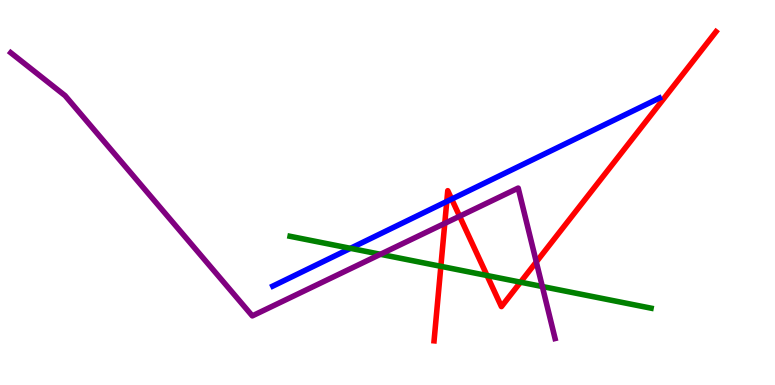[{'lines': ['blue', 'red'], 'intersections': [{'x': 5.76, 'y': 4.77}, {'x': 5.83, 'y': 4.83}]}, {'lines': ['green', 'red'], 'intersections': [{'x': 5.69, 'y': 3.08}, {'x': 6.28, 'y': 2.84}, {'x': 6.72, 'y': 2.67}]}, {'lines': ['purple', 'red'], 'intersections': [{'x': 5.74, 'y': 4.2}, {'x': 5.93, 'y': 4.38}, {'x': 6.92, 'y': 3.2}]}, {'lines': ['blue', 'green'], 'intersections': [{'x': 4.52, 'y': 3.55}]}, {'lines': ['blue', 'purple'], 'intersections': []}, {'lines': ['green', 'purple'], 'intersections': [{'x': 4.91, 'y': 3.4}, {'x': 7.0, 'y': 2.56}]}]